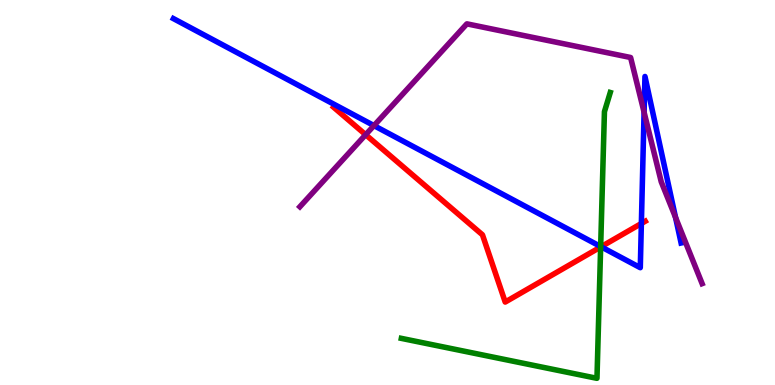[{'lines': ['blue', 'red'], 'intersections': [{'x': 7.76, 'y': 3.59}, {'x': 8.28, 'y': 4.19}]}, {'lines': ['green', 'red'], 'intersections': [{'x': 7.75, 'y': 3.58}]}, {'lines': ['purple', 'red'], 'intersections': [{'x': 4.72, 'y': 6.5}]}, {'lines': ['blue', 'green'], 'intersections': [{'x': 7.75, 'y': 3.6}]}, {'lines': ['blue', 'purple'], 'intersections': [{'x': 4.83, 'y': 6.74}, {'x': 8.31, 'y': 7.09}, {'x': 8.72, 'y': 4.35}]}, {'lines': ['green', 'purple'], 'intersections': []}]